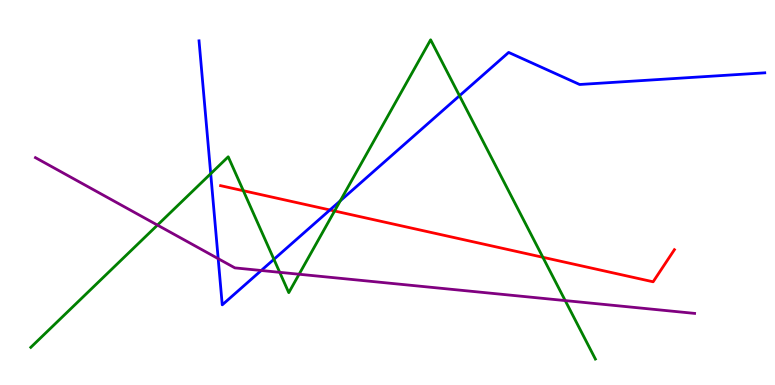[{'lines': ['blue', 'red'], 'intersections': [{'x': 4.26, 'y': 4.55}]}, {'lines': ['green', 'red'], 'intersections': [{'x': 3.14, 'y': 5.05}, {'x': 4.32, 'y': 4.52}, {'x': 7.0, 'y': 3.32}]}, {'lines': ['purple', 'red'], 'intersections': []}, {'lines': ['blue', 'green'], 'intersections': [{'x': 2.72, 'y': 5.49}, {'x': 3.53, 'y': 3.26}, {'x': 4.39, 'y': 4.78}, {'x': 5.93, 'y': 7.51}]}, {'lines': ['blue', 'purple'], 'intersections': [{'x': 2.82, 'y': 3.28}, {'x': 3.37, 'y': 2.97}]}, {'lines': ['green', 'purple'], 'intersections': [{'x': 2.03, 'y': 4.15}, {'x': 3.61, 'y': 2.93}, {'x': 3.86, 'y': 2.88}, {'x': 7.29, 'y': 2.19}]}]